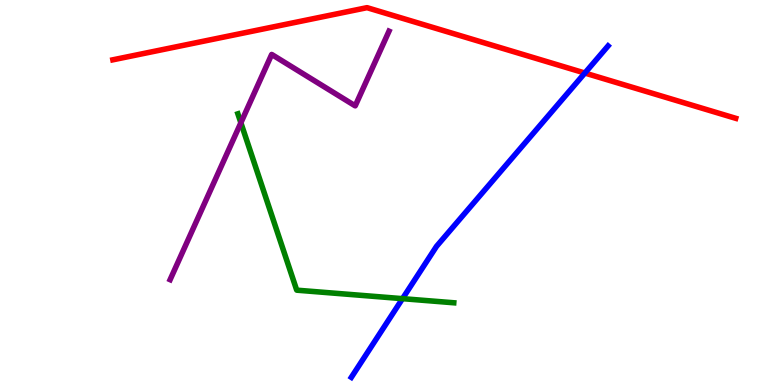[{'lines': ['blue', 'red'], 'intersections': [{'x': 7.55, 'y': 8.1}]}, {'lines': ['green', 'red'], 'intersections': []}, {'lines': ['purple', 'red'], 'intersections': []}, {'lines': ['blue', 'green'], 'intersections': [{'x': 5.19, 'y': 2.24}]}, {'lines': ['blue', 'purple'], 'intersections': []}, {'lines': ['green', 'purple'], 'intersections': [{'x': 3.11, 'y': 6.81}]}]